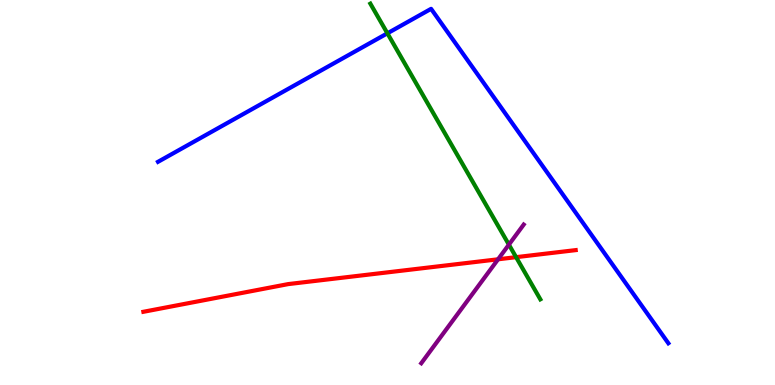[{'lines': ['blue', 'red'], 'intersections': []}, {'lines': ['green', 'red'], 'intersections': [{'x': 6.66, 'y': 3.32}]}, {'lines': ['purple', 'red'], 'intersections': [{'x': 6.43, 'y': 3.27}]}, {'lines': ['blue', 'green'], 'intersections': [{'x': 5.0, 'y': 9.13}]}, {'lines': ['blue', 'purple'], 'intersections': []}, {'lines': ['green', 'purple'], 'intersections': [{'x': 6.57, 'y': 3.65}]}]